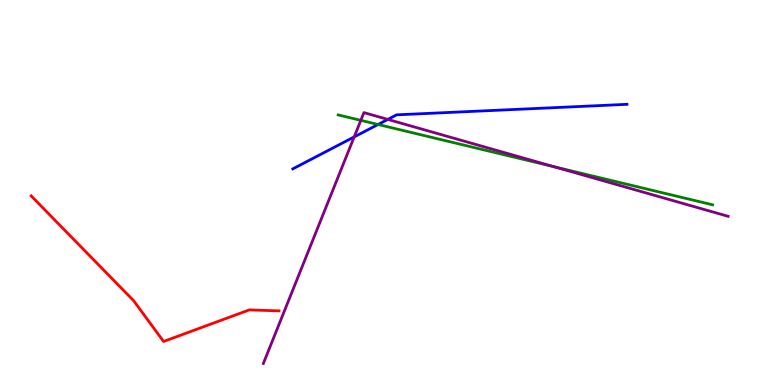[{'lines': ['blue', 'red'], 'intersections': []}, {'lines': ['green', 'red'], 'intersections': []}, {'lines': ['purple', 'red'], 'intersections': []}, {'lines': ['blue', 'green'], 'intersections': [{'x': 4.88, 'y': 6.77}]}, {'lines': ['blue', 'purple'], 'intersections': [{'x': 4.57, 'y': 6.44}, {'x': 5.0, 'y': 6.9}]}, {'lines': ['green', 'purple'], 'intersections': [{'x': 4.66, 'y': 6.87}, {'x': 7.15, 'y': 5.67}]}]